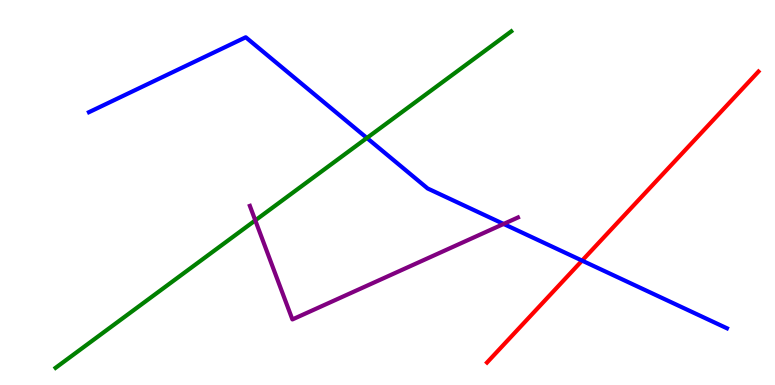[{'lines': ['blue', 'red'], 'intersections': [{'x': 7.51, 'y': 3.23}]}, {'lines': ['green', 'red'], 'intersections': []}, {'lines': ['purple', 'red'], 'intersections': []}, {'lines': ['blue', 'green'], 'intersections': [{'x': 4.73, 'y': 6.42}]}, {'lines': ['blue', 'purple'], 'intersections': [{'x': 6.5, 'y': 4.18}]}, {'lines': ['green', 'purple'], 'intersections': [{'x': 3.29, 'y': 4.28}]}]